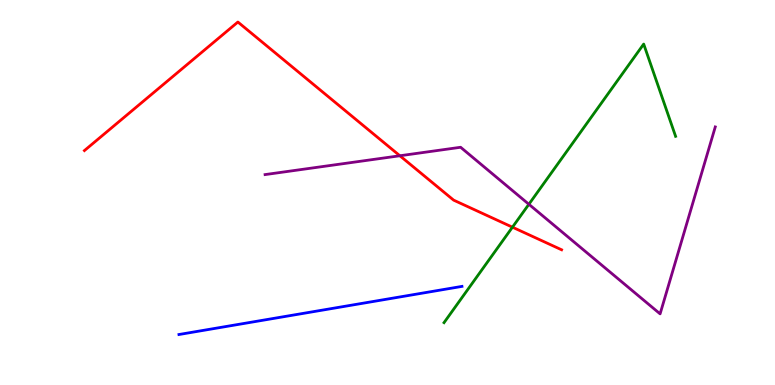[{'lines': ['blue', 'red'], 'intersections': []}, {'lines': ['green', 'red'], 'intersections': [{'x': 6.61, 'y': 4.1}]}, {'lines': ['purple', 'red'], 'intersections': [{'x': 5.16, 'y': 5.95}]}, {'lines': ['blue', 'green'], 'intersections': []}, {'lines': ['blue', 'purple'], 'intersections': []}, {'lines': ['green', 'purple'], 'intersections': [{'x': 6.82, 'y': 4.69}]}]